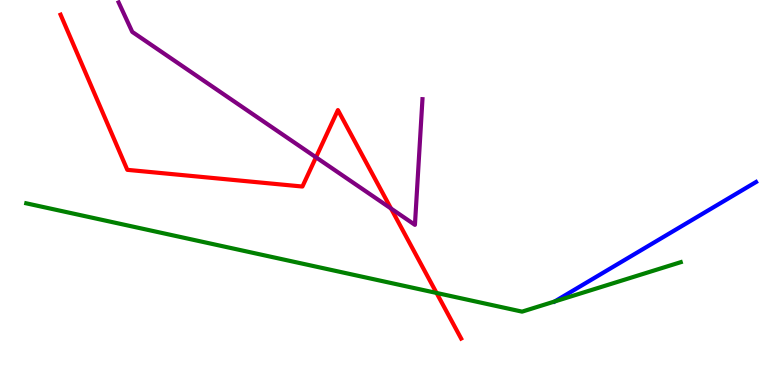[{'lines': ['blue', 'red'], 'intersections': []}, {'lines': ['green', 'red'], 'intersections': [{'x': 5.63, 'y': 2.39}]}, {'lines': ['purple', 'red'], 'intersections': [{'x': 4.08, 'y': 5.91}, {'x': 5.05, 'y': 4.58}]}, {'lines': ['blue', 'green'], 'intersections': [{'x': 7.16, 'y': 2.17}]}, {'lines': ['blue', 'purple'], 'intersections': []}, {'lines': ['green', 'purple'], 'intersections': []}]